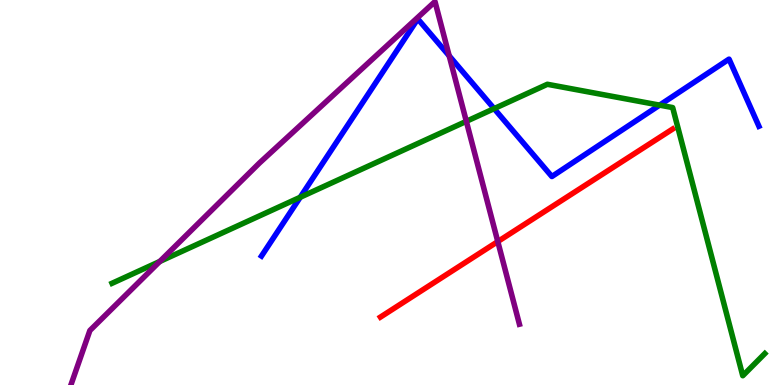[{'lines': ['blue', 'red'], 'intersections': []}, {'lines': ['green', 'red'], 'intersections': []}, {'lines': ['purple', 'red'], 'intersections': [{'x': 6.42, 'y': 3.73}]}, {'lines': ['blue', 'green'], 'intersections': [{'x': 3.87, 'y': 4.88}, {'x': 6.38, 'y': 7.18}, {'x': 8.51, 'y': 7.27}]}, {'lines': ['blue', 'purple'], 'intersections': [{'x': 5.8, 'y': 8.55}]}, {'lines': ['green', 'purple'], 'intersections': [{'x': 2.06, 'y': 3.21}, {'x': 6.02, 'y': 6.85}]}]